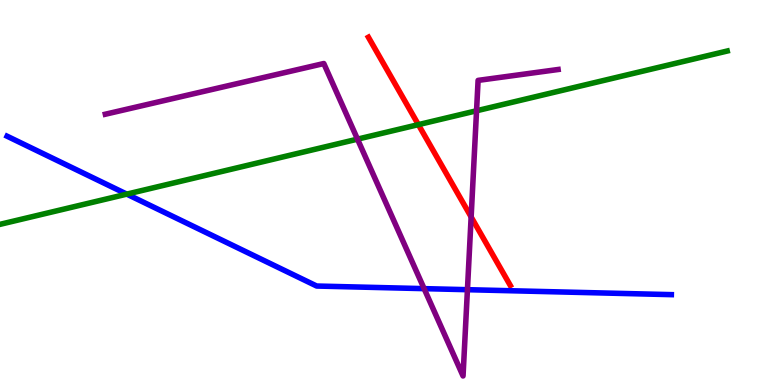[{'lines': ['blue', 'red'], 'intersections': []}, {'lines': ['green', 'red'], 'intersections': [{'x': 5.4, 'y': 6.76}]}, {'lines': ['purple', 'red'], 'intersections': [{'x': 6.08, 'y': 4.37}]}, {'lines': ['blue', 'green'], 'intersections': [{'x': 1.64, 'y': 4.96}]}, {'lines': ['blue', 'purple'], 'intersections': [{'x': 5.47, 'y': 2.5}, {'x': 6.03, 'y': 2.48}]}, {'lines': ['green', 'purple'], 'intersections': [{'x': 4.61, 'y': 6.39}, {'x': 6.15, 'y': 7.12}]}]